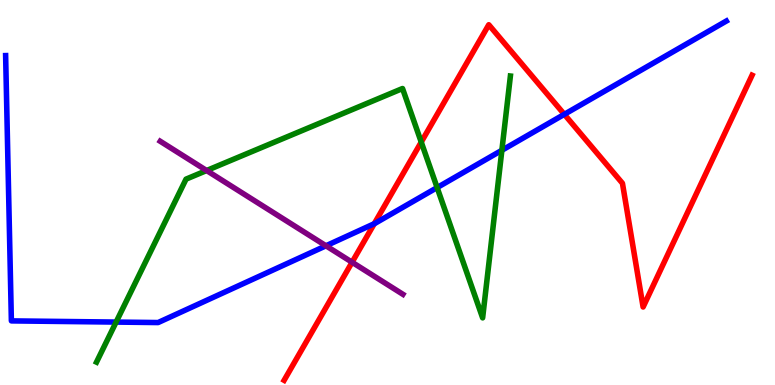[{'lines': ['blue', 'red'], 'intersections': [{'x': 4.83, 'y': 4.19}, {'x': 7.28, 'y': 7.03}]}, {'lines': ['green', 'red'], 'intersections': [{'x': 5.44, 'y': 6.31}]}, {'lines': ['purple', 'red'], 'intersections': [{'x': 4.54, 'y': 3.19}]}, {'lines': ['blue', 'green'], 'intersections': [{'x': 1.5, 'y': 1.63}, {'x': 5.64, 'y': 5.13}, {'x': 6.48, 'y': 6.1}]}, {'lines': ['blue', 'purple'], 'intersections': [{'x': 4.21, 'y': 3.62}]}, {'lines': ['green', 'purple'], 'intersections': [{'x': 2.67, 'y': 5.57}]}]